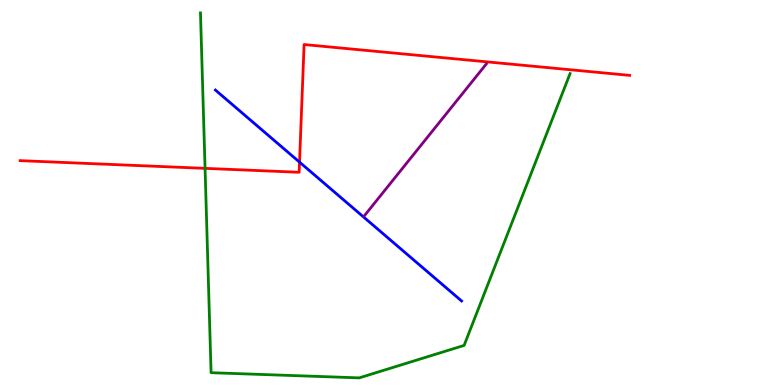[{'lines': ['blue', 'red'], 'intersections': [{'x': 3.86, 'y': 5.79}]}, {'lines': ['green', 'red'], 'intersections': [{'x': 2.65, 'y': 5.63}]}, {'lines': ['purple', 'red'], 'intersections': []}, {'lines': ['blue', 'green'], 'intersections': []}, {'lines': ['blue', 'purple'], 'intersections': []}, {'lines': ['green', 'purple'], 'intersections': []}]